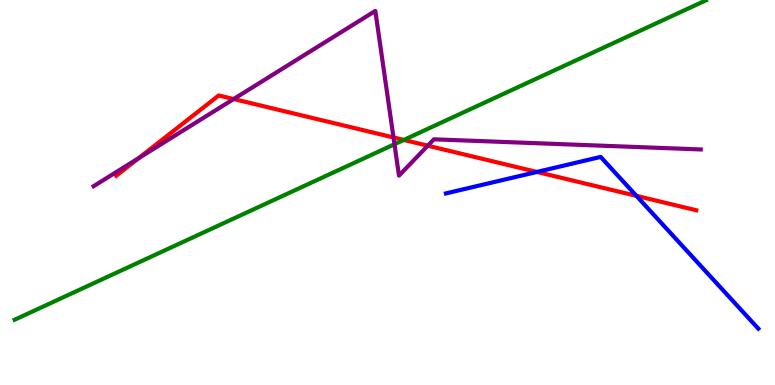[{'lines': ['blue', 'red'], 'intersections': [{'x': 6.93, 'y': 5.53}, {'x': 8.21, 'y': 4.91}]}, {'lines': ['green', 'red'], 'intersections': [{'x': 5.21, 'y': 6.37}]}, {'lines': ['purple', 'red'], 'intersections': [{'x': 1.79, 'y': 5.9}, {'x': 3.02, 'y': 7.43}, {'x': 5.08, 'y': 6.43}, {'x': 5.52, 'y': 6.22}]}, {'lines': ['blue', 'green'], 'intersections': []}, {'lines': ['blue', 'purple'], 'intersections': []}, {'lines': ['green', 'purple'], 'intersections': [{'x': 5.09, 'y': 6.25}]}]